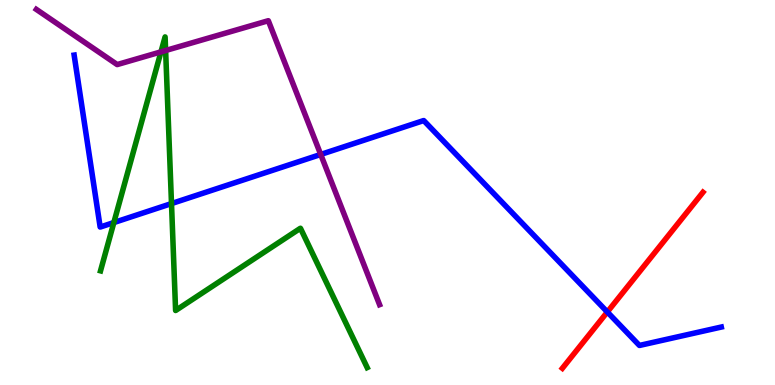[{'lines': ['blue', 'red'], 'intersections': [{'x': 7.84, 'y': 1.9}]}, {'lines': ['green', 'red'], 'intersections': []}, {'lines': ['purple', 'red'], 'intersections': []}, {'lines': ['blue', 'green'], 'intersections': [{'x': 1.47, 'y': 4.22}, {'x': 2.21, 'y': 4.71}]}, {'lines': ['blue', 'purple'], 'intersections': [{'x': 4.14, 'y': 5.99}]}, {'lines': ['green', 'purple'], 'intersections': [{'x': 2.08, 'y': 8.65}, {'x': 2.14, 'y': 8.69}]}]